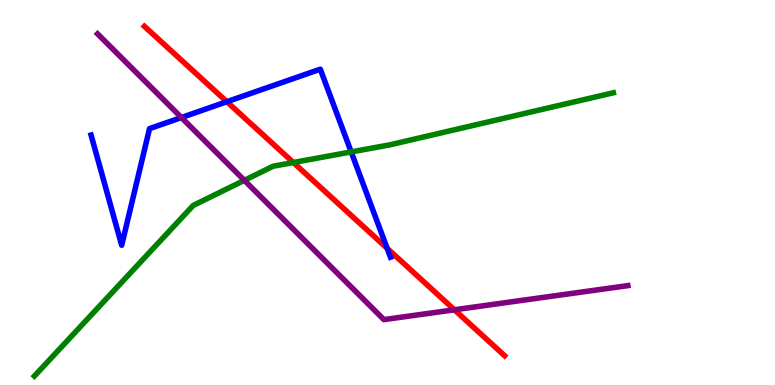[{'lines': ['blue', 'red'], 'intersections': [{'x': 2.93, 'y': 7.36}, {'x': 5.0, 'y': 3.55}]}, {'lines': ['green', 'red'], 'intersections': [{'x': 3.79, 'y': 5.78}]}, {'lines': ['purple', 'red'], 'intersections': [{'x': 5.86, 'y': 1.95}]}, {'lines': ['blue', 'green'], 'intersections': [{'x': 4.53, 'y': 6.05}]}, {'lines': ['blue', 'purple'], 'intersections': [{'x': 2.34, 'y': 6.95}]}, {'lines': ['green', 'purple'], 'intersections': [{'x': 3.15, 'y': 5.32}]}]